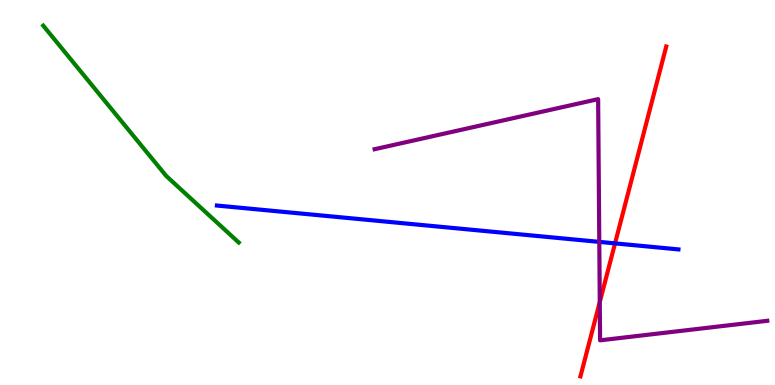[{'lines': ['blue', 'red'], 'intersections': [{'x': 7.94, 'y': 3.68}]}, {'lines': ['green', 'red'], 'intersections': []}, {'lines': ['purple', 'red'], 'intersections': [{'x': 7.74, 'y': 2.15}]}, {'lines': ['blue', 'green'], 'intersections': []}, {'lines': ['blue', 'purple'], 'intersections': [{'x': 7.73, 'y': 3.72}]}, {'lines': ['green', 'purple'], 'intersections': []}]